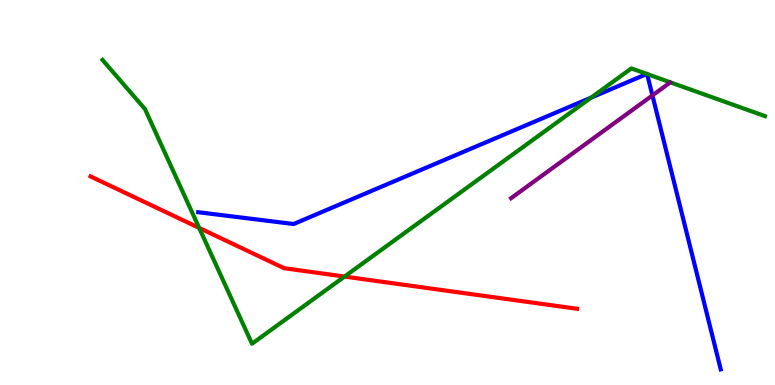[{'lines': ['blue', 'red'], 'intersections': []}, {'lines': ['green', 'red'], 'intersections': [{'x': 2.57, 'y': 4.08}, {'x': 4.45, 'y': 2.82}]}, {'lines': ['purple', 'red'], 'intersections': []}, {'lines': ['blue', 'green'], 'intersections': [{'x': 7.63, 'y': 7.46}, {'x': 8.35, 'y': 8.08}, {'x': 8.35, 'y': 8.08}]}, {'lines': ['blue', 'purple'], 'intersections': [{'x': 8.42, 'y': 7.52}]}, {'lines': ['green', 'purple'], 'intersections': []}]